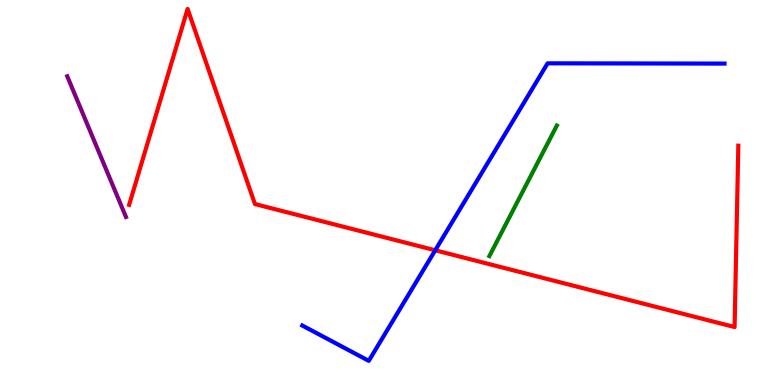[{'lines': ['blue', 'red'], 'intersections': [{'x': 5.62, 'y': 3.5}]}, {'lines': ['green', 'red'], 'intersections': []}, {'lines': ['purple', 'red'], 'intersections': []}, {'lines': ['blue', 'green'], 'intersections': []}, {'lines': ['blue', 'purple'], 'intersections': []}, {'lines': ['green', 'purple'], 'intersections': []}]